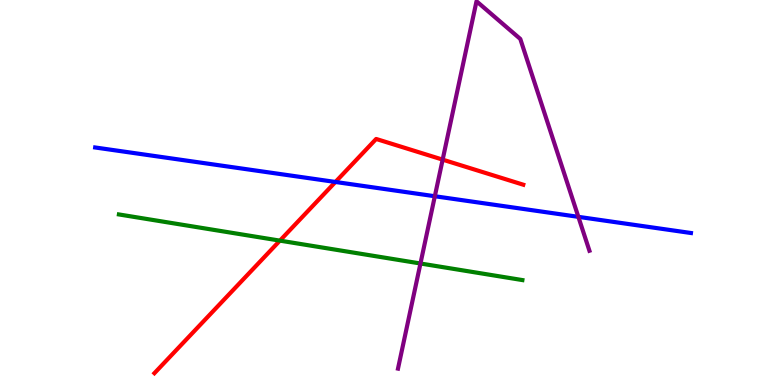[{'lines': ['blue', 'red'], 'intersections': [{'x': 4.33, 'y': 5.27}]}, {'lines': ['green', 'red'], 'intersections': [{'x': 3.61, 'y': 3.75}]}, {'lines': ['purple', 'red'], 'intersections': [{'x': 5.71, 'y': 5.85}]}, {'lines': ['blue', 'green'], 'intersections': []}, {'lines': ['blue', 'purple'], 'intersections': [{'x': 5.61, 'y': 4.9}, {'x': 7.46, 'y': 4.37}]}, {'lines': ['green', 'purple'], 'intersections': [{'x': 5.43, 'y': 3.16}]}]